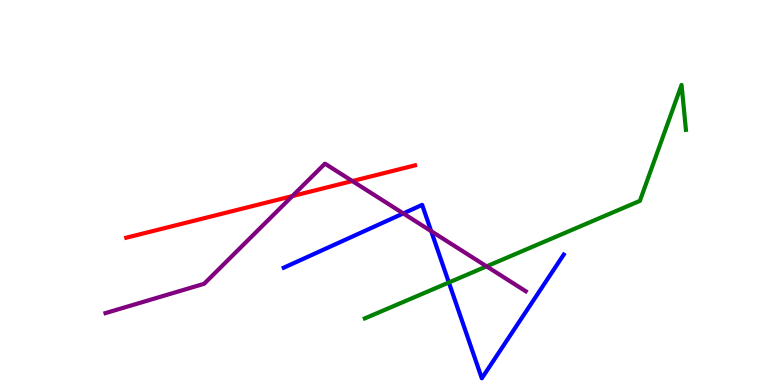[{'lines': ['blue', 'red'], 'intersections': []}, {'lines': ['green', 'red'], 'intersections': []}, {'lines': ['purple', 'red'], 'intersections': [{'x': 3.77, 'y': 4.91}, {'x': 4.55, 'y': 5.3}]}, {'lines': ['blue', 'green'], 'intersections': [{'x': 5.79, 'y': 2.66}]}, {'lines': ['blue', 'purple'], 'intersections': [{'x': 5.2, 'y': 4.46}, {'x': 5.56, 'y': 4.0}]}, {'lines': ['green', 'purple'], 'intersections': [{'x': 6.28, 'y': 3.08}]}]